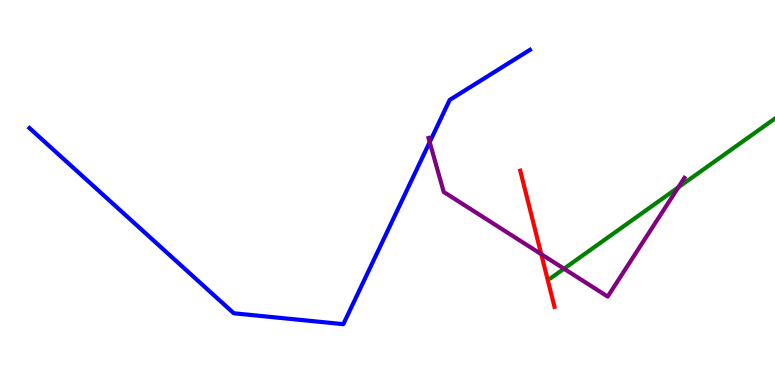[{'lines': ['blue', 'red'], 'intersections': []}, {'lines': ['green', 'red'], 'intersections': []}, {'lines': ['purple', 'red'], 'intersections': [{'x': 6.98, 'y': 3.4}]}, {'lines': ['blue', 'green'], 'intersections': []}, {'lines': ['blue', 'purple'], 'intersections': [{'x': 5.54, 'y': 6.31}]}, {'lines': ['green', 'purple'], 'intersections': [{'x': 7.28, 'y': 3.02}, {'x': 8.75, 'y': 5.13}]}]